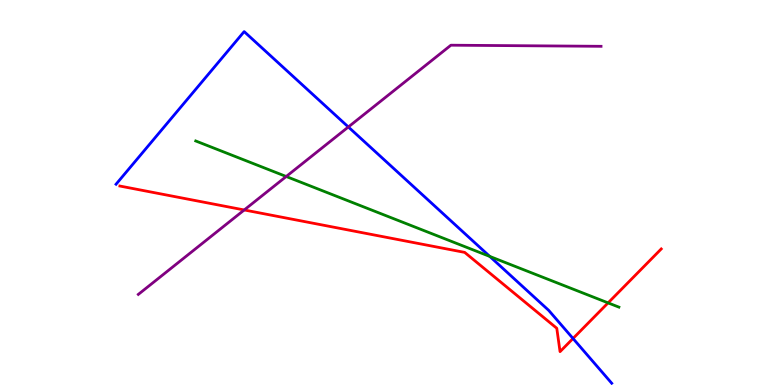[{'lines': ['blue', 'red'], 'intersections': [{'x': 7.39, 'y': 1.21}]}, {'lines': ['green', 'red'], 'intersections': [{'x': 7.85, 'y': 2.13}]}, {'lines': ['purple', 'red'], 'intersections': [{'x': 3.15, 'y': 4.55}]}, {'lines': ['blue', 'green'], 'intersections': [{'x': 6.32, 'y': 3.34}]}, {'lines': ['blue', 'purple'], 'intersections': [{'x': 4.49, 'y': 6.7}]}, {'lines': ['green', 'purple'], 'intersections': [{'x': 3.69, 'y': 5.42}]}]